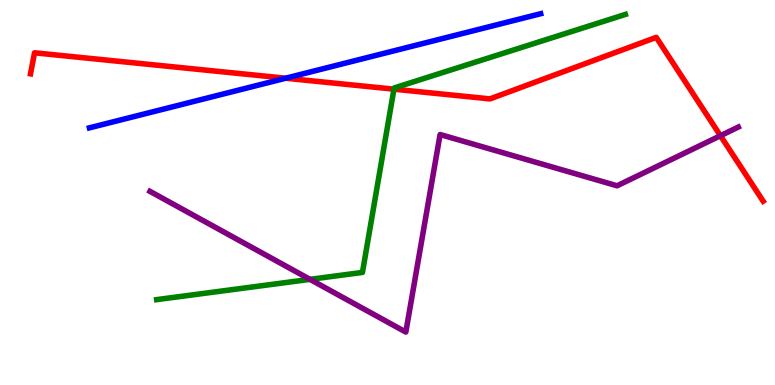[{'lines': ['blue', 'red'], 'intersections': [{'x': 3.69, 'y': 7.97}]}, {'lines': ['green', 'red'], 'intersections': [{'x': 5.08, 'y': 7.68}]}, {'lines': ['purple', 'red'], 'intersections': [{'x': 9.3, 'y': 6.47}]}, {'lines': ['blue', 'green'], 'intersections': []}, {'lines': ['blue', 'purple'], 'intersections': []}, {'lines': ['green', 'purple'], 'intersections': [{'x': 4.0, 'y': 2.74}]}]